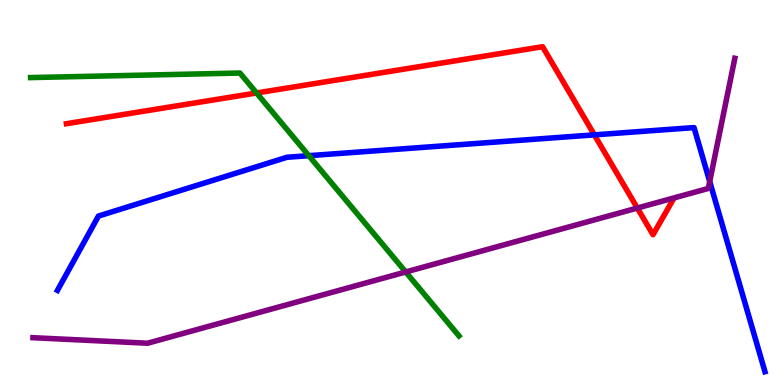[{'lines': ['blue', 'red'], 'intersections': [{'x': 7.67, 'y': 6.5}]}, {'lines': ['green', 'red'], 'intersections': [{'x': 3.31, 'y': 7.59}]}, {'lines': ['purple', 'red'], 'intersections': [{'x': 8.22, 'y': 4.6}]}, {'lines': ['blue', 'green'], 'intersections': [{'x': 3.98, 'y': 5.96}]}, {'lines': ['blue', 'purple'], 'intersections': [{'x': 9.16, 'y': 5.28}]}, {'lines': ['green', 'purple'], 'intersections': [{'x': 5.23, 'y': 2.94}]}]